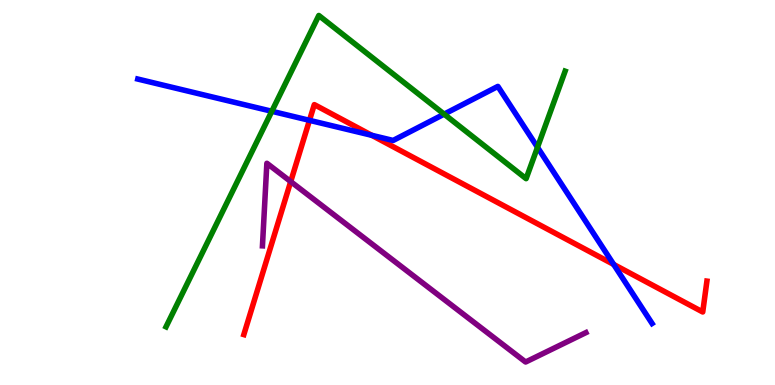[{'lines': ['blue', 'red'], 'intersections': [{'x': 3.99, 'y': 6.87}, {'x': 4.8, 'y': 6.48}, {'x': 7.92, 'y': 3.13}]}, {'lines': ['green', 'red'], 'intersections': []}, {'lines': ['purple', 'red'], 'intersections': [{'x': 3.75, 'y': 5.28}]}, {'lines': ['blue', 'green'], 'intersections': [{'x': 3.51, 'y': 7.11}, {'x': 5.73, 'y': 7.04}, {'x': 6.94, 'y': 6.17}]}, {'lines': ['blue', 'purple'], 'intersections': []}, {'lines': ['green', 'purple'], 'intersections': []}]